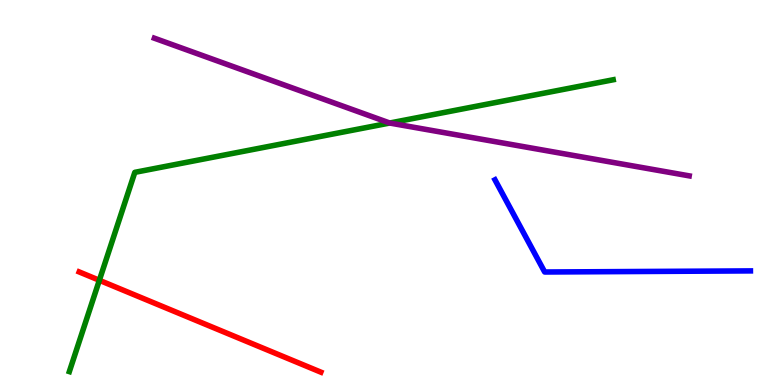[{'lines': ['blue', 'red'], 'intersections': []}, {'lines': ['green', 'red'], 'intersections': [{'x': 1.28, 'y': 2.72}]}, {'lines': ['purple', 'red'], 'intersections': []}, {'lines': ['blue', 'green'], 'intersections': []}, {'lines': ['blue', 'purple'], 'intersections': []}, {'lines': ['green', 'purple'], 'intersections': [{'x': 5.03, 'y': 6.8}]}]